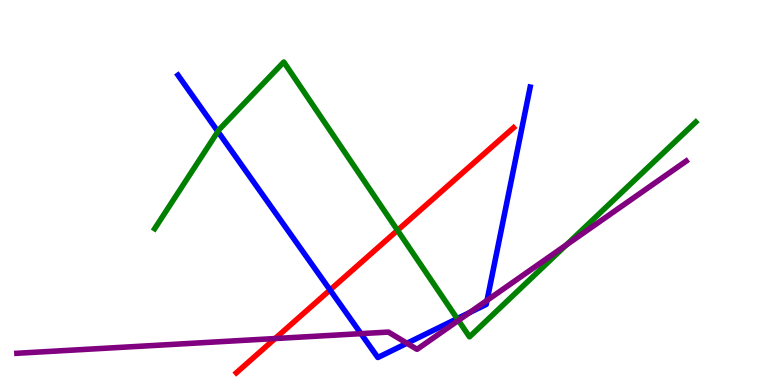[{'lines': ['blue', 'red'], 'intersections': [{'x': 4.26, 'y': 2.47}]}, {'lines': ['green', 'red'], 'intersections': [{'x': 5.13, 'y': 4.02}]}, {'lines': ['purple', 'red'], 'intersections': [{'x': 3.55, 'y': 1.21}]}, {'lines': ['blue', 'green'], 'intersections': [{'x': 2.81, 'y': 6.58}, {'x': 5.9, 'y': 1.72}]}, {'lines': ['blue', 'purple'], 'intersections': [{'x': 4.66, 'y': 1.33}, {'x': 5.25, 'y': 1.08}, {'x': 6.06, 'y': 1.88}, {'x': 6.28, 'y': 2.2}]}, {'lines': ['green', 'purple'], 'intersections': [{'x': 5.91, 'y': 1.68}, {'x': 7.31, 'y': 3.64}]}]